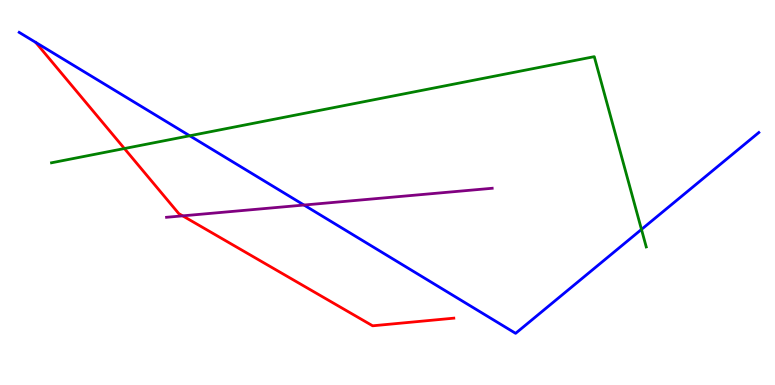[{'lines': ['blue', 'red'], 'intersections': []}, {'lines': ['green', 'red'], 'intersections': [{'x': 1.61, 'y': 6.14}]}, {'lines': ['purple', 'red'], 'intersections': [{'x': 2.36, 'y': 4.39}]}, {'lines': ['blue', 'green'], 'intersections': [{'x': 2.45, 'y': 6.47}, {'x': 8.28, 'y': 4.04}]}, {'lines': ['blue', 'purple'], 'intersections': [{'x': 3.92, 'y': 4.67}]}, {'lines': ['green', 'purple'], 'intersections': []}]